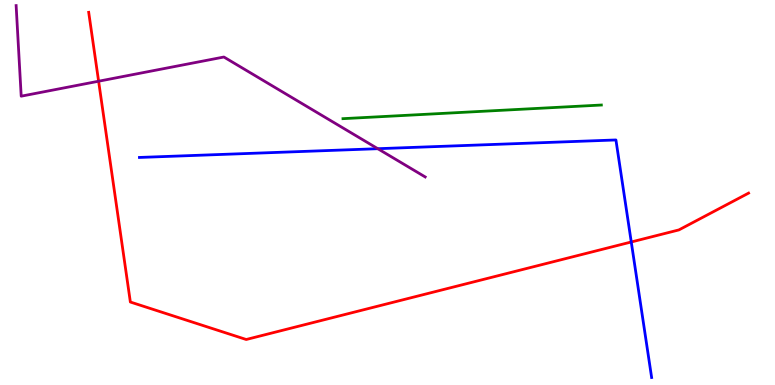[{'lines': ['blue', 'red'], 'intersections': [{'x': 8.15, 'y': 3.71}]}, {'lines': ['green', 'red'], 'intersections': []}, {'lines': ['purple', 'red'], 'intersections': [{'x': 1.27, 'y': 7.89}]}, {'lines': ['blue', 'green'], 'intersections': []}, {'lines': ['blue', 'purple'], 'intersections': [{'x': 4.87, 'y': 6.14}]}, {'lines': ['green', 'purple'], 'intersections': []}]